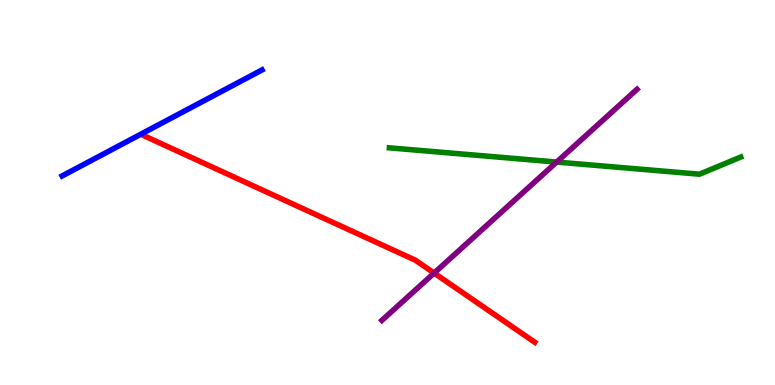[{'lines': ['blue', 'red'], 'intersections': []}, {'lines': ['green', 'red'], 'intersections': []}, {'lines': ['purple', 'red'], 'intersections': [{'x': 5.6, 'y': 2.91}]}, {'lines': ['blue', 'green'], 'intersections': []}, {'lines': ['blue', 'purple'], 'intersections': []}, {'lines': ['green', 'purple'], 'intersections': [{'x': 7.18, 'y': 5.79}]}]